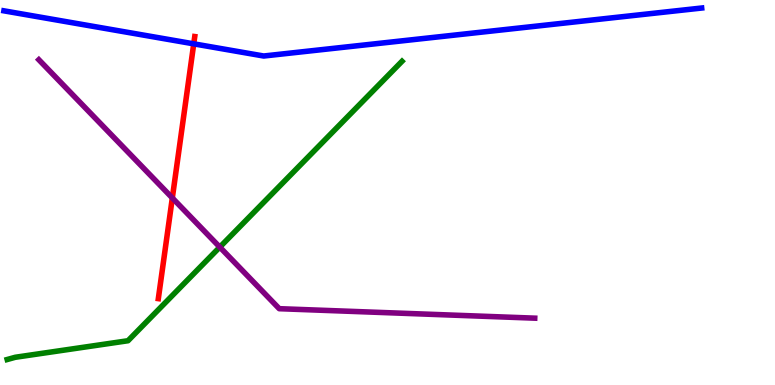[{'lines': ['blue', 'red'], 'intersections': [{'x': 2.5, 'y': 8.86}]}, {'lines': ['green', 'red'], 'intersections': []}, {'lines': ['purple', 'red'], 'intersections': [{'x': 2.22, 'y': 4.86}]}, {'lines': ['blue', 'green'], 'intersections': []}, {'lines': ['blue', 'purple'], 'intersections': []}, {'lines': ['green', 'purple'], 'intersections': [{'x': 2.84, 'y': 3.58}]}]